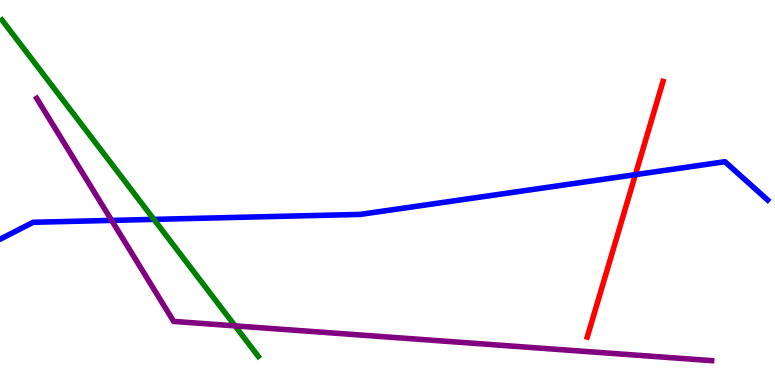[{'lines': ['blue', 'red'], 'intersections': [{'x': 8.2, 'y': 5.46}]}, {'lines': ['green', 'red'], 'intersections': []}, {'lines': ['purple', 'red'], 'intersections': []}, {'lines': ['blue', 'green'], 'intersections': [{'x': 1.99, 'y': 4.3}]}, {'lines': ['blue', 'purple'], 'intersections': [{'x': 1.44, 'y': 4.28}]}, {'lines': ['green', 'purple'], 'intersections': [{'x': 3.03, 'y': 1.54}]}]